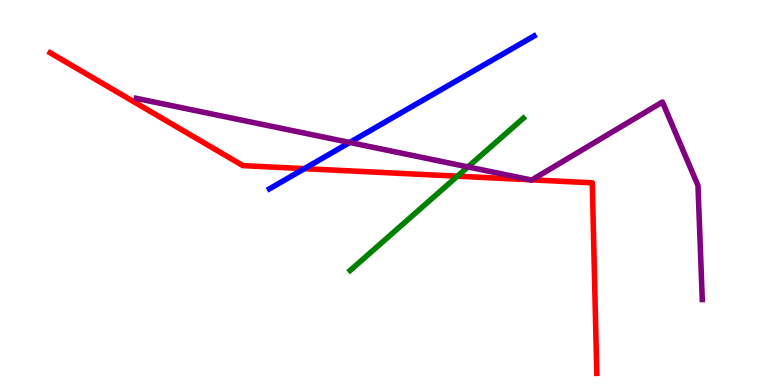[{'lines': ['blue', 'red'], 'intersections': [{'x': 3.93, 'y': 5.62}]}, {'lines': ['green', 'red'], 'intersections': [{'x': 5.9, 'y': 5.42}]}, {'lines': ['purple', 'red'], 'intersections': [{'x': 6.84, 'y': 5.33}, {'x': 6.86, 'y': 5.33}]}, {'lines': ['blue', 'green'], 'intersections': []}, {'lines': ['blue', 'purple'], 'intersections': [{'x': 4.51, 'y': 6.3}]}, {'lines': ['green', 'purple'], 'intersections': [{'x': 6.04, 'y': 5.66}]}]